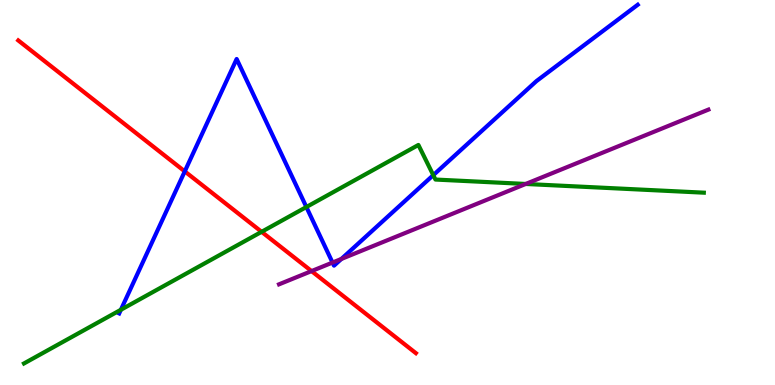[{'lines': ['blue', 'red'], 'intersections': [{'x': 2.38, 'y': 5.55}]}, {'lines': ['green', 'red'], 'intersections': [{'x': 3.38, 'y': 3.98}]}, {'lines': ['purple', 'red'], 'intersections': [{'x': 4.02, 'y': 2.96}]}, {'lines': ['blue', 'green'], 'intersections': [{'x': 1.56, 'y': 1.95}, {'x': 3.95, 'y': 4.62}, {'x': 5.59, 'y': 5.45}]}, {'lines': ['blue', 'purple'], 'intersections': [{'x': 4.29, 'y': 3.18}, {'x': 4.4, 'y': 3.27}]}, {'lines': ['green', 'purple'], 'intersections': [{'x': 6.78, 'y': 5.22}]}]